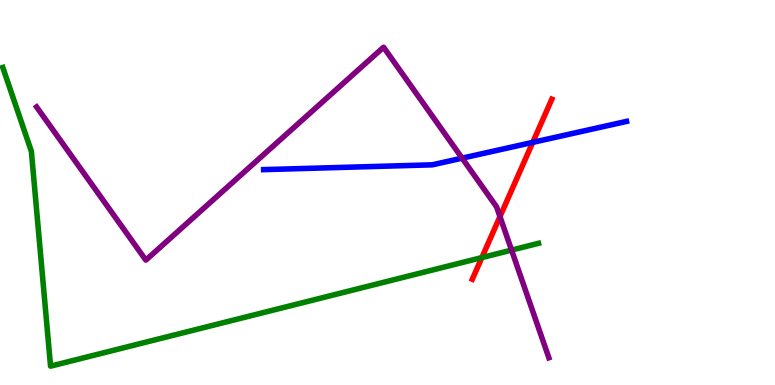[{'lines': ['blue', 'red'], 'intersections': [{'x': 6.87, 'y': 6.3}]}, {'lines': ['green', 'red'], 'intersections': [{'x': 6.22, 'y': 3.31}]}, {'lines': ['purple', 'red'], 'intersections': [{'x': 6.45, 'y': 4.37}]}, {'lines': ['blue', 'green'], 'intersections': []}, {'lines': ['blue', 'purple'], 'intersections': [{'x': 5.96, 'y': 5.89}]}, {'lines': ['green', 'purple'], 'intersections': [{'x': 6.6, 'y': 3.5}]}]